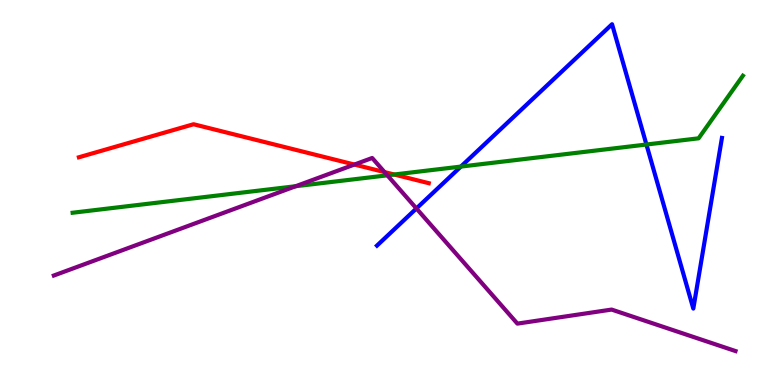[{'lines': ['blue', 'red'], 'intersections': []}, {'lines': ['green', 'red'], 'intersections': [{'x': 5.09, 'y': 5.47}]}, {'lines': ['purple', 'red'], 'intersections': [{'x': 4.57, 'y': 5.73}, {'x': 4.96, 'y': 5.53}]}, {'lines': ['blue', 'green'], 'intersections': [{'x': 5.95, 'y': 5.67}, {'x': 8.34, 'y': 6.25}]}, {'lines': ['blue', 'purple'], 'intersections': [{'x': 5.37, 'y': 4.59}]}, {'lines': ['green', 'purple'], 'intersections': [{'x': 3.82, 'y': 5.16}, {'x': 5.0, 'y': 5.45}]}]